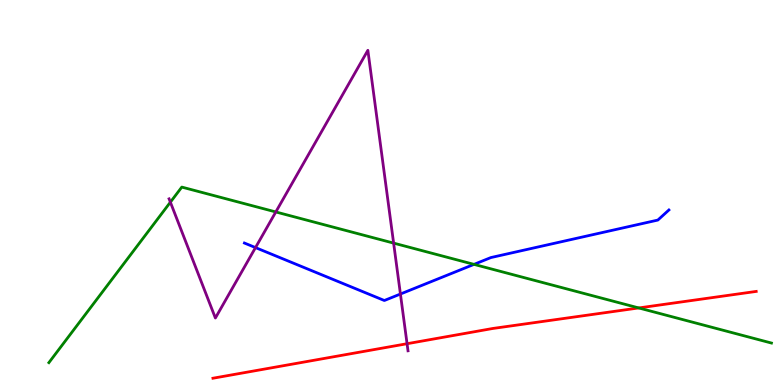[{'lines': ['blue', 'red'], 'intersections': []}, {'lines': ['green', 'red'], 'intersections': [{'x': 8.24, 'y': 2.0}]}, {'lines': ['purple', 'red'], 'intersections': [{'x': 5.25, 'y': 1.07}]}, {'lines': ['blue', 'green'], 'intersections': [{'x': 6.12, 'y': 3.13}]}, {'lines': ['blue', 'purple'], 'intersections': [{'x': 3.3, 'y': 3.57}, {'x': 5.17, 'y': 2.36}]}, {'lines': ['green', 'purple'], 'intersections': [{'x': 2.2, 'y': 4.75}, {'x': 3.56, 'y': 4.49}, {'x': 5.08, 'y': 3.69}]}]